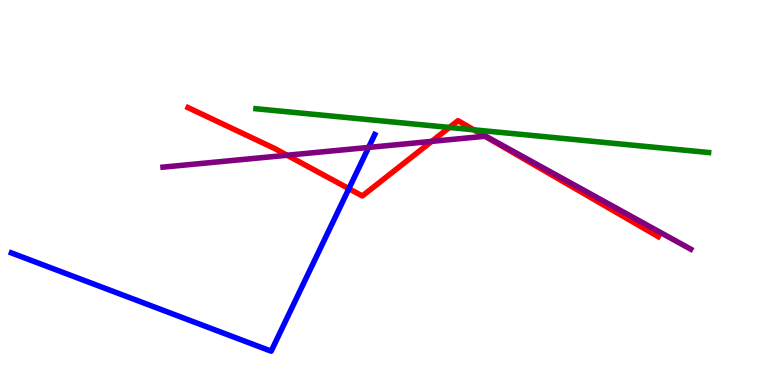[{'lines': ['blue', 'red'], 'intersections': [{'x': 4.5, 'y': 5.1}]}, {'lines': ['green', 'red'], 'intersections': [{'x': 5.8, 'y': 6.69}, {'x': 6.11, 'y': 6.63}]}, {'lines': ['purple', 'red'], 'intersections': [{'x': 3.7, 'y': 5.97}, {'x': 5.57, 'y': 6.33}, {'x': 6.26, 'y': 6.46}]}, {'lines': ['blue', 'green'], 'intersections': []}, {'lines': ['blue', 'purple'], 'intersections': [{'x': 4.76, 'y': 6.17}]}, {'lines': ['green', 'purple'], 'intersections': []}]